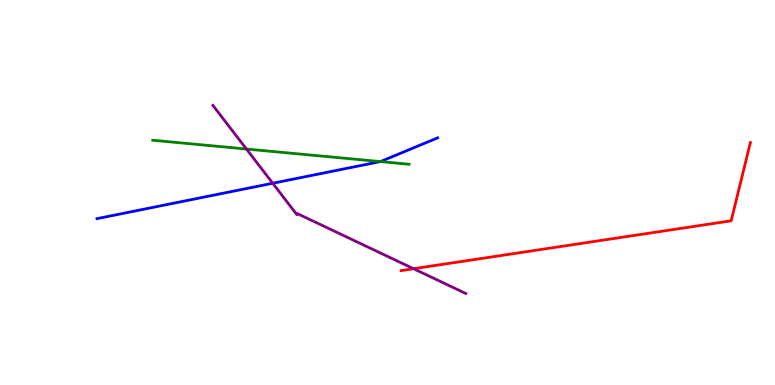[{'lines': ['blue', 'red'], 'intersections': []}, {'lines': ['green', 'red'], 'intersections': []}, {'lines': ['purple', 'red'], 'intersections': [{'x': 5.34, 'y': 3.02}]}, {'lines': ['blue', 'green'], 'intersections': [{'x': 4.91, 'y': 5.8}]}, {'lines': ['blue', 'purple'], 'intersections': [{'x': 3.52, 'y': 5.24}]}, {'lines': ['green', 'purple'], 'intersections': [{'x': 3.18, 'y': 6.13}]}]